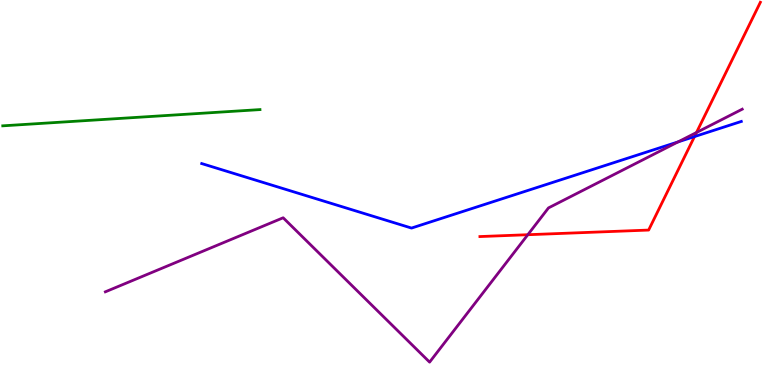[{'lines': ['blue', 'red'], 'intersections': [{'x': 8.96, 'y': 6.45}]}, {'lines': ['green', 'red'], 'intersections': []}, {'lines': ['purple', 'red'], 'intersections': [{'x': 6.81, 'y': 3.9}, {'x': 8.99, 'y': 6.56}]}, {'lines': ['blue', 'green'], 'intersections': []}, {'lines': ['blue', 'purple'], 'intersections': [{'x': 8.75, 'y': 6.31}]}, {'lines': ['green', 'purple'], 'intersections': []}]